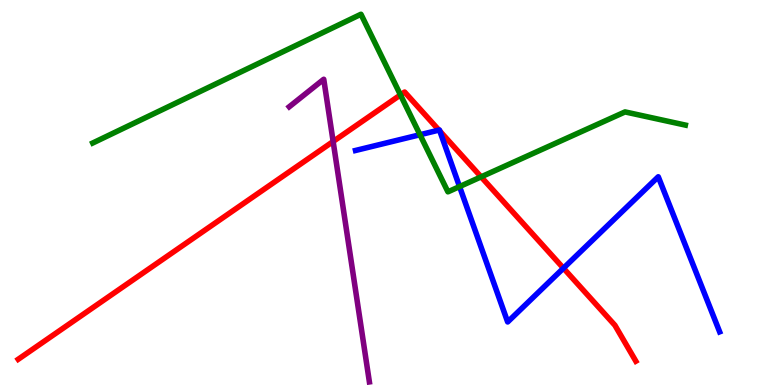[{'lines': ['blue', 'red'], 'intersections': [{'x': 5.66, 'y': 6.62}, {'x': 5.68, 'y': 6.6}, {'x': 7.27, 'y': 3.03}]}, {'lines': ['green', 'red'], 'intersections': [{'x': 5.17, 'y': 7.53}, {'x': 6.21, 'y': 5.41}]}, {'lines': ['purple', 'red'], 'intersections': [{'x': 4.3, 'y': 6.33}]}, {'lines': ['blue', 'green'], 'intersections': [{'x': 5.42, 'y': 6.5}, {'x': 5.93, 'y': 5.15}]}, {'lines': ['blue', 'purple'], 'intersections': []}, {'lines': ['green', 'purple'], 'intersections': []}]